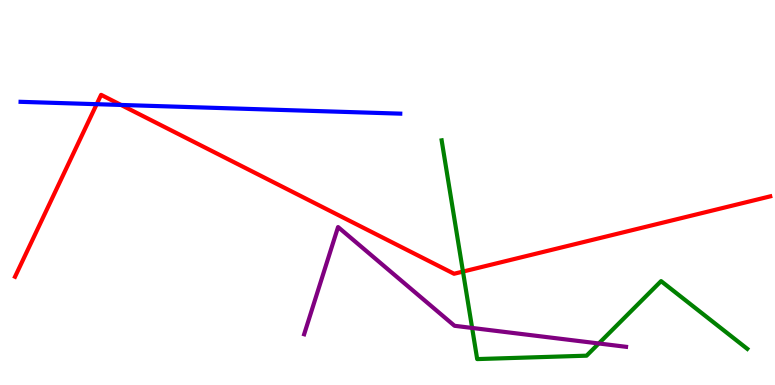[{'lines': ['blue', 'red'], 'intersections': [{'x': 1.25, 'y': 7.29}, {'x': 1.56, 'y': 7.27}]}, {'lines': ['green', 'red'], 'intersections': [{'x': 5.97, 'y': 2.95}]}, {'lines': ['purple', 'red'], 'intersections': []}, {'lines': ['blue', 'green'], 'intersections': []}, {'lines': ['blue', 'purple'], 'intersections': []}, {'lines': ['green', 'purple'], 'intersections': [{'x': 6.09, 'y': 1.48}, {'x': 7.73, 'y': 1.08}]}]